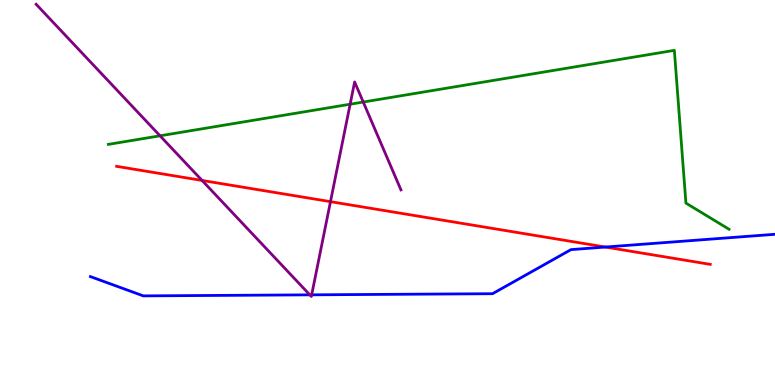[{'lines': ['blue', 'red'], 'intersections': [{'x': 7.81, 'y': 3.58}]}, {'lines': ['green', 'red'], 'intersections': []}, {'lines': ['purple', 'red'], 'intersections': [{'x': 2.61, 'y': 5.31}, {'x': 4.26, 'y': 4.76}]}, {'lines': ['blue', 'green'], 'intersections': []}, {'lines': ['blue', 'purple'], 'intersections': [{'x': 4.0, 'y': 2.34}, {'x': 4.02, 'y': 2.34}]}, {'lines': ['green', 'purple'], 'intersections': [{'x': 2.06, 'y': 6.47}, {'x': 4.52, 'y': 7.29}, {'x': 4.69, 'y': 7.35}]}]